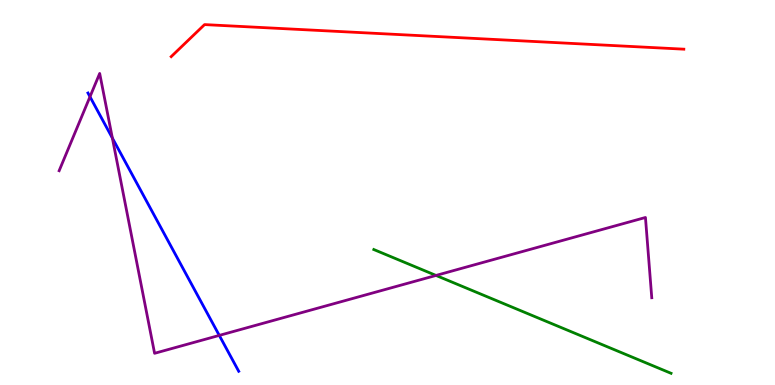[{'lines': ['blue', 'red'], 'intersections': []}, {'lines': ['green', 'red'], 'intersections': []}, {'lines': ['purple', 'red'], 'intersections': []}, {'lines': ['blue', 'green'], 'intersections': []}, {'lines': ['blue', 'purple'], 'intersections': [{'x': 1.16, 'y': 7.49}, {'x': 1.45, 'y': 6.41}, {'x': 2.83, 'y': 1.29}]}, {'lines': ['green', 'purple'], 'intersections': [{'x': 5.63, 'y': 2.85}]}]